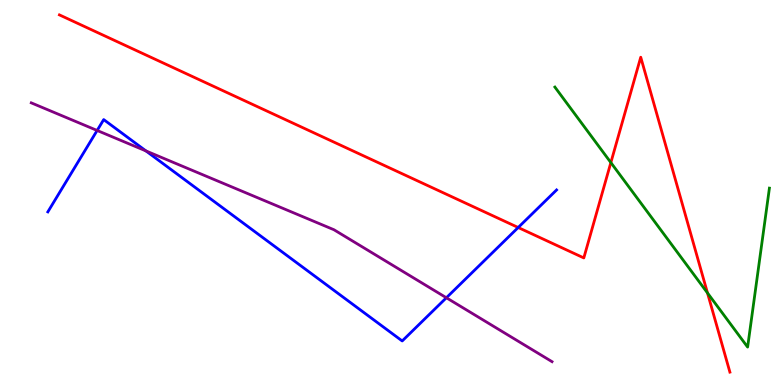[{'lines': ['blue', 'red'], 'intersections': [{'x': 6.69, 'y': 4.09}]}, {'lines': ['green', 'red'], 'intersections': [{'x': 7.88, 'y': 5.78}, {'x': 9.13, 'y': 2.39}]}, {'lines': ['purple', 'red'], 'intersections': []}, {'lines': ['blue', 'green'], 'intersections': []}, {'lines': ['blue', 'purple'], 'intersections': [{'x': 1.25, 'y': 6.61}, {'x': 1.88, 'y': 6.08}, {'x': 5.76, 'y': 2.27}]}, {'lines': ['green', 'purple'], 'intersections': []}]